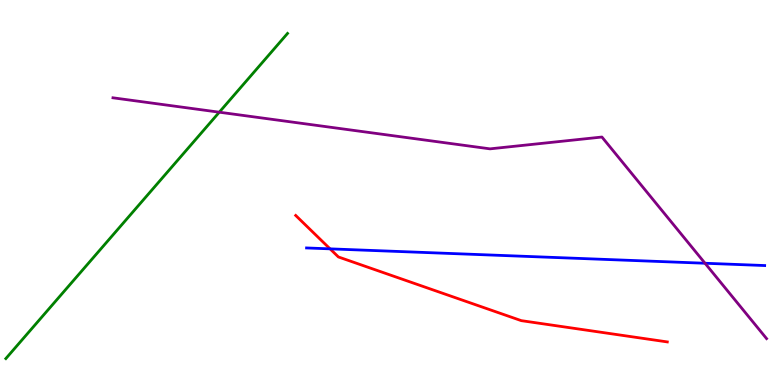[{'lines': ['blue', 'red'], 'intersections': [{'x': 4.26, 'y': 3.54}]}, {'lines': ['green', 'red'], 'intersections': []}, {'lines': ['purple', 'red'], 'intersections': []}, {'lines': ['blue', 'green'], 'intersections': []}, {'lines': ['blue', 'purple'], 'intersections': [{'x': 9.1, 'y': 3.16}]}, {'lines': ['green', 'purple'], 'intersections': [{'x': 2.83, 'y': 7.09}]}]